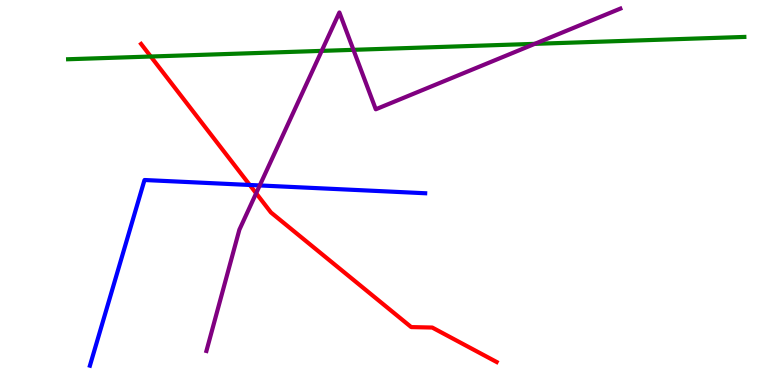[{'lines': ['blue', 'red'], 'intersections': [{'x': 3.22, 'y': 5.2}]}, {'lines': ['green', 'red'], 'intersections': [{'x': 1.95, 'y': 8.53}]}, {'lines': ['purple', 'red'], 'intersections': [{'x': 3.31, 'y': 4.98}]}, {'lines': ['blue', 'green'], 'intersections': []}, {'lines': ['blue', 'purple'], 'intersections': [{'x': 3.35, 'y': 5.18}]}, {'lines': ['green', 'purple'], 'intersections': [{'x': 4.15, 'y': 8.68}, {'x': 4.56, 'y': 8.71}, {'x': 6.9, 'y': 8.86}]}]